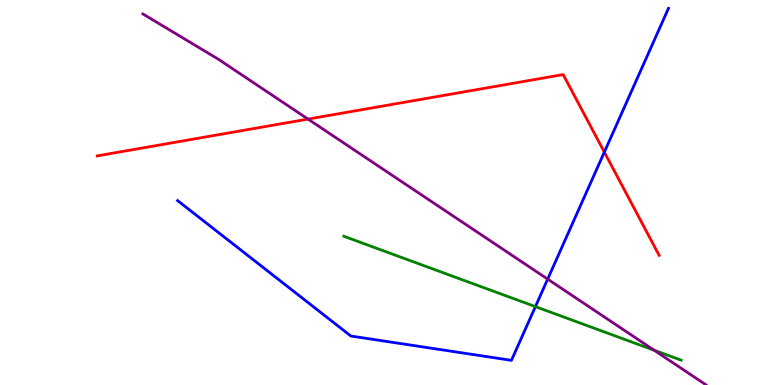[{'lines': ['blue', 'red'], 'intersections': [{'x': 7.8, 'y': 6.05}]}, {'lines': ['green', 'red'], 'intersections': []}, {'lines': ['purple', 'red'], 'intersections': [{'x': 3.97, 'y': 6.91}]}, {'lines': ['blue', 'green'], 'intersections': [{'x': 6.91, 'y': 2.04}]}, {'lines': ['blue', 'purple'], 'intersections': [{'x': 7.07, 'y': 2.75}]}, {'lines': ['green', 'purple'], 'intersections': [{'x': 8.44, 'y': 0.903}]}]